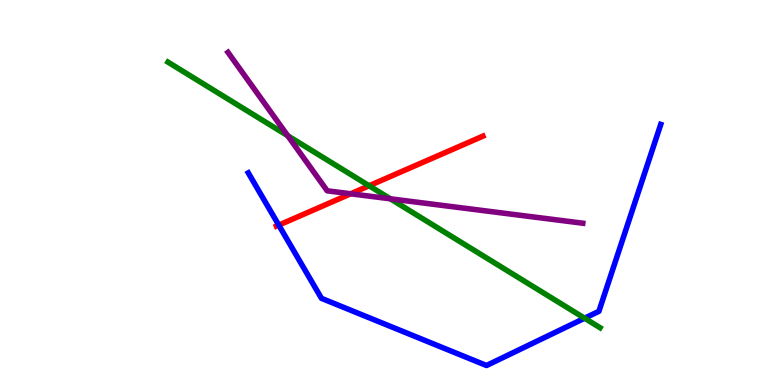[{'lines': ['blue', 'red'], 'intersections': [{'x': 3.6, 'y': 4.15}]}, {'lines': ['green', 'red'], 'intersections': [{'x': 4.76, 'y': 5.18}]}, {'lines': ['purple', 'red'], 'intersections': [{'x': 4.52, 'y': 4.97}]}, {'lines': ['blue', 'green'], 'intersections': [{'x': 7.54, 'y': 1.73}]}, {'lines': ['blue', 'purple'], 'intersections': []}, {'lines': ['green', 'purple'], 'intersections': [{'x': 3.71, 'y': 6.47}, {'x': 5.04, 'y': 4.84}]}]